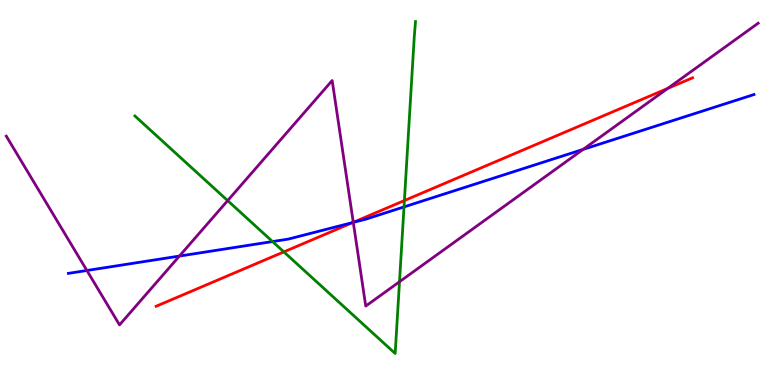[{'lines': ['blue', 'red'], 'intersections': [{'x': 4.55, 'y': 4.22}]}, {'lines': ['green', 'red'], 'intersections': [{'x': 3.66, 'y': 3.46}, {'x': 5.22, 'y': 4.79}]}, {'lines': ['purple', 'red'], 'intersections': [{'x': 4.56, 'y': 4.23}, {'x': 8.62, 'y': 7.7}]}, {'lines': ['blue', 'green'], 'intersections': [{'x': 3.52, 'y': 3.73}, {'x': 5.21, 'y': 4.63}]}, {'lines': ['blue', 'purple'], 'intersections': [{'x': 1.12, 'y': 2.97}, {'x': 2.32, 'y': 3.35}, {'x': 4.56, 'y': 4.22}, {'x': 7.52, 'y': 6.12}]}, {'lines': ['green', 'purple'], 'intersections': [{'x': 2.94, 'y': 4.79}, {'x': 5.15, 'y': 2.68}]}]